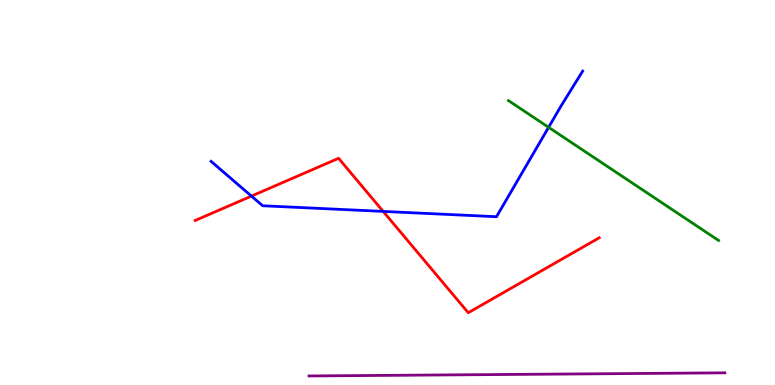[{'lines': ['blue', 'red'], 'intersections': [{'x': 3.24, 'y': 4.91}, {'x': 4.94, 'y': 4.51}]}, {'lines': ['green', 'red'], 'intersections': []}, {'lines': ['purple', 'red'], 'intersections': []}, {'lines': ['blue', 'green'], 'intersections': [{'x': 7.08, 'y': 6.69}]}, {'lines': ['blue', 'purple'], 'intersections': []}, {'lines': ['green', 'purple'], 'intersections': []}]